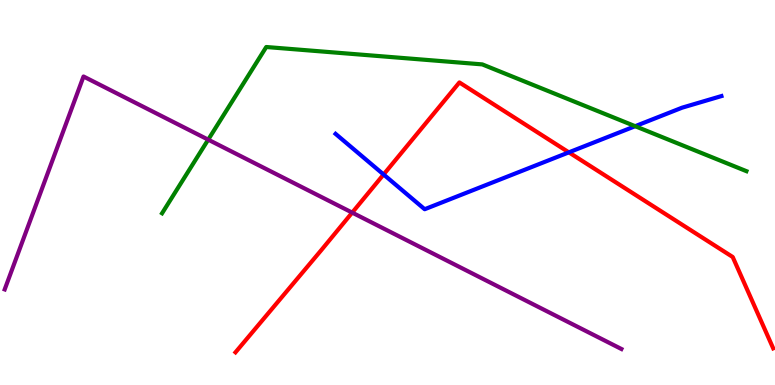[{'lines': ['blue', 'red'], 'intersections': [{'x': 4.95, 'y': 5.47}, {'x': 7.34, 'y': 6.04}]}, {'lines': ['green', 'red'], 'intersections': []}, {'lines': ['purple', 'red'], 'intersections': [{'x': 4.54, 'y': 4.48}]}, {'lines': ['blue', 'green'], 'intersections': [{'x': 8.2, 'y': 6.72}]}, {'lines': ['blue', 'purple'], 'intersections': []}, {'lines': ['green', 'purple'], 'intersections': [{'x': 2.69, 'y': 6.37}]}]